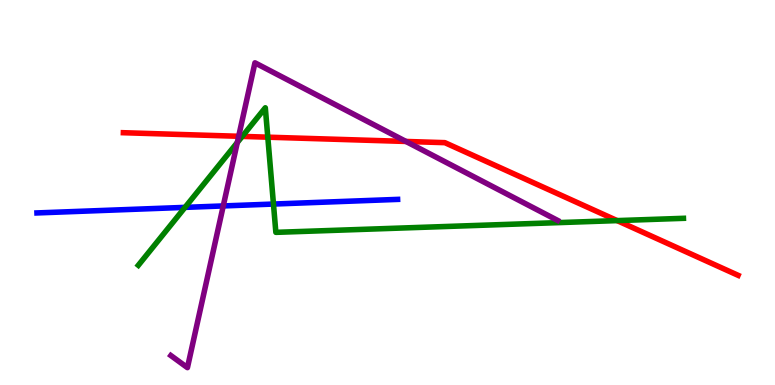[{'lines': ['blue', 'red'], 'intersections': []}, {'lines': ['green', 'red'], 'intersections': [{'x': 3.13, 'y': 6.46}, {'x': 3.46, 'y': 6.44}, {'x': 7.96, 'y': 4.27}]}, {'lines': ['purple', 'red'], 'intersections': [{'x': 3.08, 'y': 6.46}, {'x': 5.24, 'y': 6.33}]}, {'lines': ['blue', 'green'], 'intersections': [{'x': 2.39, 'y': 4.61}, {'x': 3.53, 'y': 4.7}]}, {'lines': ['blue', 'purple'], 'intersections': [{'x': 2.88, 'y': 4.65}]}, {'lines': ['green', 'purple'], 'intersections': [{'x': 3.06, 'y': 6.3}]}]